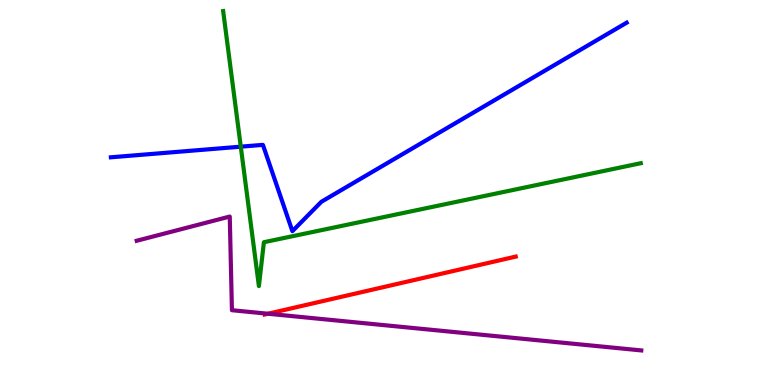[{'lines': ['blue', 'red'], 'intersections': []}, {'lines': ['green', 'red'], 'intersections': []}, {'lines': ['purple', 'red'], 'intersections': [{'x': 3.46, 'y': 1.85}]}, {'lines': ['blue', 'green'], 'intersections': [{'x': 3.11, 'y': 6.19}]}, {'lines': ['blue', 'purple'], 'intersections': []}, {'lines': ['green', 'purple'], 'intersections': []}]